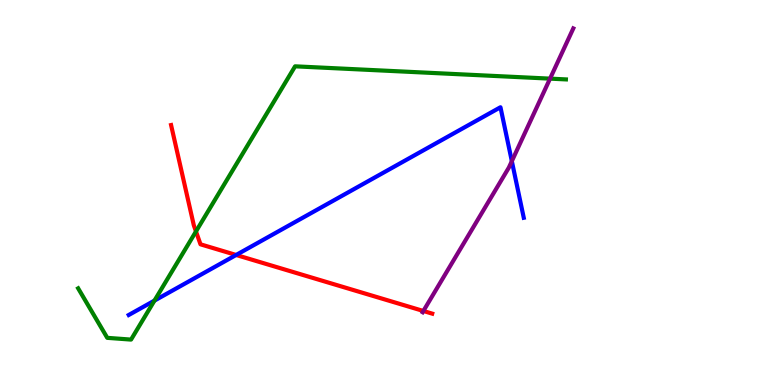[{'lines': ['blue', 'red'], 'intersections': [{'x': 3.05, 'y': 3.38}]}, {'lines': ['green', 'red'], 'intersections': [{'x': 2.53, 'y': 3.99}]}, {'lines': ['purple', 'red'], 'intersections': [{'x': 5.46, 'y': 1.92}]}, {'lines': ['blue', 'green'], 'intersections': [{'x': 1.99, 'y': 2.19}]}, {'lines': ['blue', 'purple'], 'intersections': [{'x': 6.6, 'y': 5.81}]}, {'lines': ['green', 'purple'], 'intersections': [{'x': 7.1, 'y': 7.96}]}]